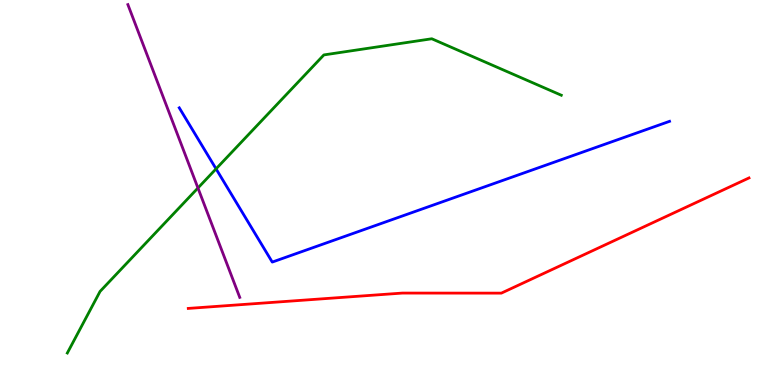[{'lines': ['blue', 'red'], 'intersections': []}, {'lines': ['green', 'red'], 'intersections': []}, {'lines': ['purple', 'red'], 'intersections': []}, {'lines': ['blue', 'green'], 'intersections': [{'x': 2.79, 'y': 5.61}]}, {'lines': ['blue', 'purple'], 'intersections': []}, {'lines': ['green', 'purple'], 'intersections': [{'x': 2.55, 'y': 5.12}]}]